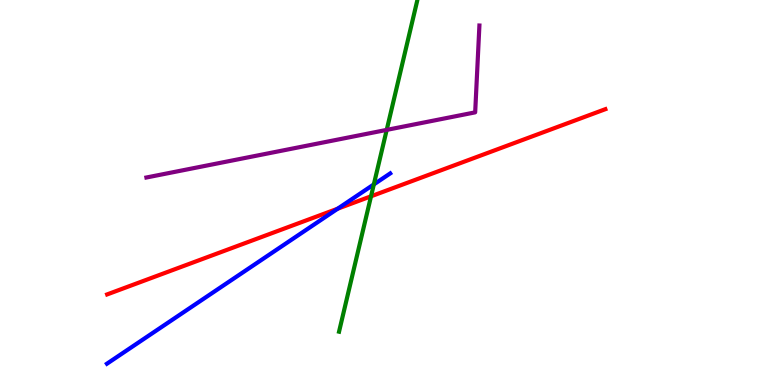[{'lines': ['blue', 'red'], 'intersections': [{'x': 4.36, 'y': 4.58}]}, {'lines': ['green', 'red'], 'intersections': [{'x': 4.79, 'y': 4.9}]}, {'lines': ['purple', 'red'], 'intersections': []}, {'lines': ['blue', 'green'], 'intersections': [{'x': 4.82, 'y': 5.21}]}, {'lines': ['blue', 'purple'], 'intersections': []}, {'lines': ['green', 'purple'], 'intersections': [{'x': 4.99, 'y': 6.63}]}]